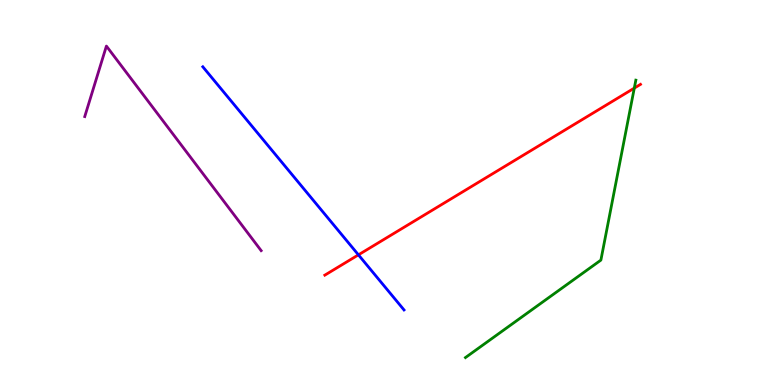[{'lines': ['blue', 'red'], 'intersections': [{'x': 4.62, 'y': 3.38}]}, {'lines': ['green', 'red'], 'intersections': [{'x': 8.18, 'y': 7.71}]}, {'lines': ['purple', 'red'], 'intersections': []}, {'lines': ['blue', 'green'], 'intersections': []}, {'lines': ['blue', 'purple'], 'intersections': []}, {'lines': ['green', 'purple'], 'intersections': []}]